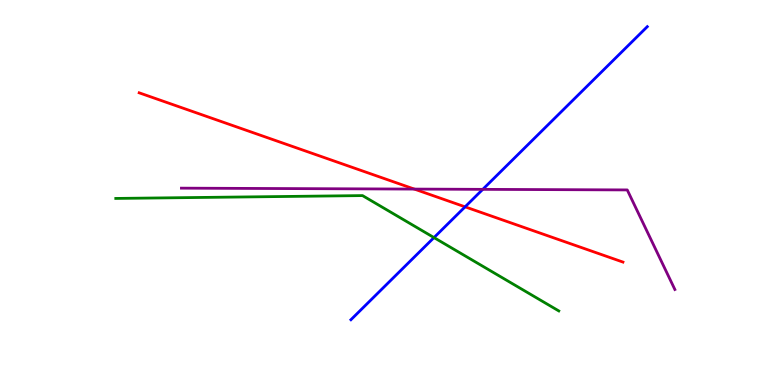[{'lines': ['blue', 'red'], 'intersections': [{'x': 6.0, 'y': 4.63}]}, {'lines': ['green', 'red'], 'intersections': []}, {'lines': ['purple', 'red'], 'intersections': [{'x': 5.35, 'y': 5.09}]}, {'lines': ['blue', 'green'], 'intersections': [{'x': 5.6, 'y': 3.83}]}, {'lines': ['blue', 'purple'], 'intersections': [{'x': 6.23, 'y': 5.08}]}, {'lines': ['green', 'purple'], 'intersections': []}]